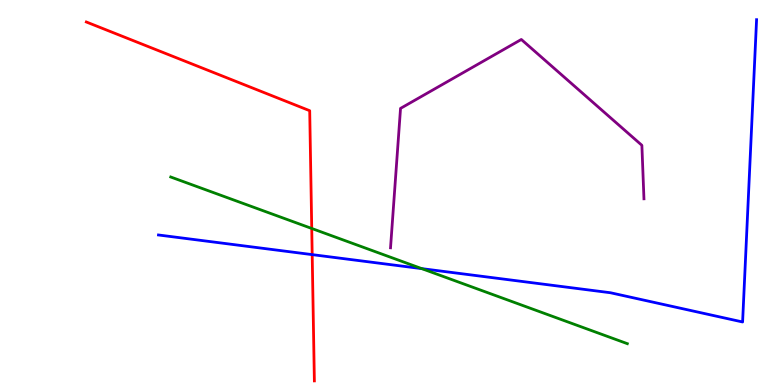[{'lines': ['blue', 'red'], 'intersections': [{'x': 4.03, 'y': 3.39}]}, {'lines': ['green', 'red'], 'intersections': [{'x': 4.02, 'y': 4.07}]}, {'lines': ['purple', 'red'], 'intersections': []}, {'lines': ['blue', 'green'], 'intersections': [{'x': 5.44, 'y': 3.02}]}, {'lines': ['blue', 'purple'], 'intersections': []}, {'lines': ['green', 'purple'], 'intersections': []}]